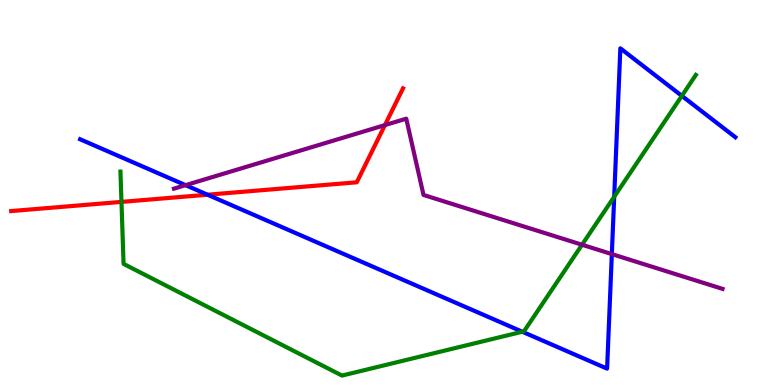[{'lines': ['blue', 'red'], 'intersections': [{'x': 2.68, 'y': 4.94}]}, {'lines': ['green', 'red'], 'intersections': [{'x': 1.57, 'y': 4.76}]}, {'lines': ['purple', 'red'], 'intersections': [{'x': 4.97, 'y': 6.75}]}, {'lines': ['blue', 'green'], 'intersections': [{'x': 6.74, 'y': 1.38}, {'x': 7.93, 'y': 4.89}, {'x': 8.8, 'y': 7.51}]}, {'lines': ['blue', 'purple'], 'intersections': [{'x': 2.39, 'y': 5.19}, {'x': 7.89, 'y': 3.4}]}, {'lines': ['green', 'purple'], 'intersections': [{'x': 7.51, 'y': 3.64}]}]